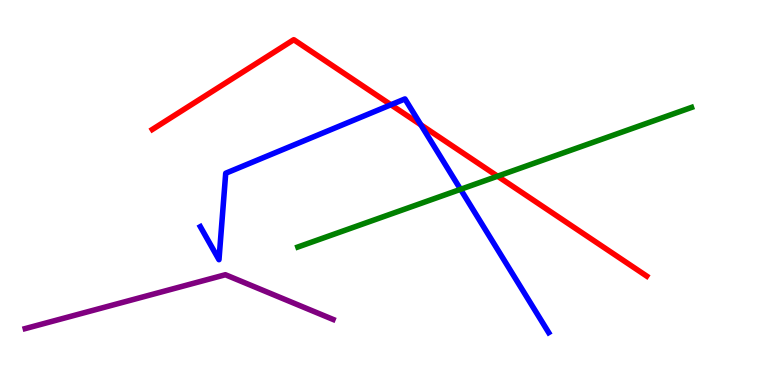[{'lines': ['blue', 'red'], 'intersections': [{'x': 5.04, 'y': 7.28}, {'x': 5.43, 'y': 6.76}]}, {'lines': ['green', 'red'], 'intersections': [{'x': 6.42, 'y': 5.42}]}, {'lines': ['purple', 'red'], 'intersections': []}, {'lines': ['blue', 'green'], 'intersections': [{'x': 5.94, 'y': 5.08}]}, {'lines': ['blue', 'purple'], 'intersections': []}, {'lines': ['green', 'purple'], 'intersections': []}]